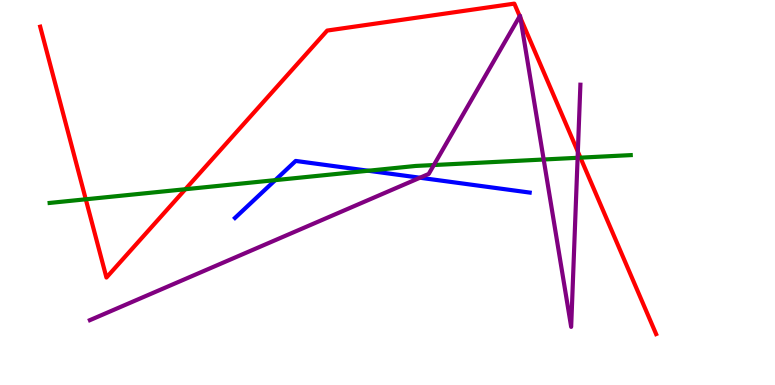[{'lines': ['blue', 'red'], 'intersections': []}, {'lines': ['green', 'red'], 'intersections': [{'x': 1.11, 'y': 4.82}, {'x': 2.39, 'y': 5.09}, {'x': 7.49, 'y': 5.91}]}, {'lines': ['purple', 'red'], 'intersections': [{'x': 6.71, 'y': 9.58}, {'x': 6.71, 'y': 9.54}, {'x': 7.46, 'y': 6.06}]}, {'lines': ['blue', 'green'], 'intersections': [{'x': 3.55, 'y': 5.32}, {'x': 4.75, 'y': 5.57}]}, {'lines': ['blue', 'purple'], 'intersections': [{'x': 5.42, 'y': 5.38}]}, {'lines': ['green', 'purple'], 'intersections': [{'x': 5.6, 'y': 5.71}, {'x': 7.02, 'y': 5.86}, {'x': 7.45, 'y': 5.9}]}]